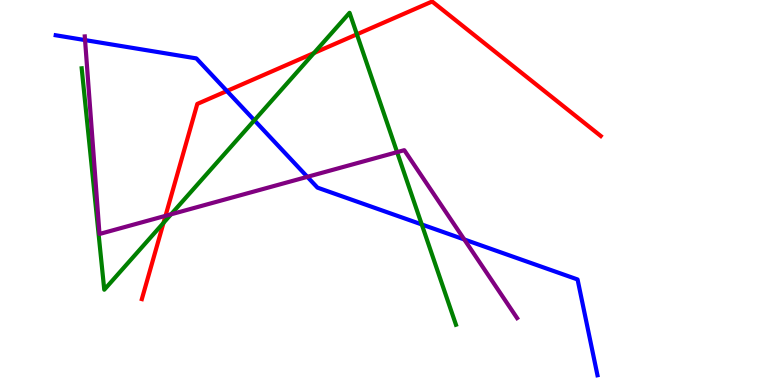[{'lines': ['blue', 'red'], 'intersections': [{'x': 2.93, 'y': 7.64}]}, {'lines': ['green', 'red'], 'intersections': [{'x': 2.11, 'y': 4.21}, {'x': 4.05, 'y': 8.62}, {'x': 4.61, 'y': 9.11}]}, {'lines': ['purple', 'red'], 'intersections': [{'x': 2.14, 'y': 4.39}]}, {'lines': ['blue', 'green'], 'intersections': [{'x': 3.28, 'y': 6.88}, {'x': 5.44, 'y': 4.17}]}, {'lines': ['blue', 'purple'], 'intersections': [{'x': 1.1, 'y': 8.96}, {'x': 3.97, 'y': 5.41}, {'x': 5.99, 'y': 3.78}]}, {'lines': ['green', 'purple'], 'intersections': [{'x': 2.21, 'y': 4.43}, {'x': 5.12, 'y': 6.05}]}]